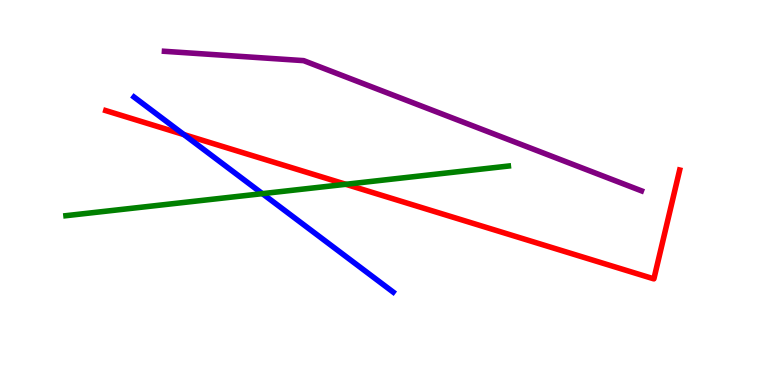[{'lines': ['blue', 'red'], 'intersections': [{'x': 2.37, 'y': 6.5}]}, {'lines': ['green', 'red'], 'intersections': [{'x': 4.46, 'y': 5.21}]}, {'lines': ['purple', 'red'], 'intersections': []}, {'lines': ['blue', 'green'], 'intersections': [{'x': 3.39, 'y': 4.97}]}, {'lines': ['blue', 'purple'], 'intersections': []}, {'lines': ['green', 'purple'], 'intersections': []}]